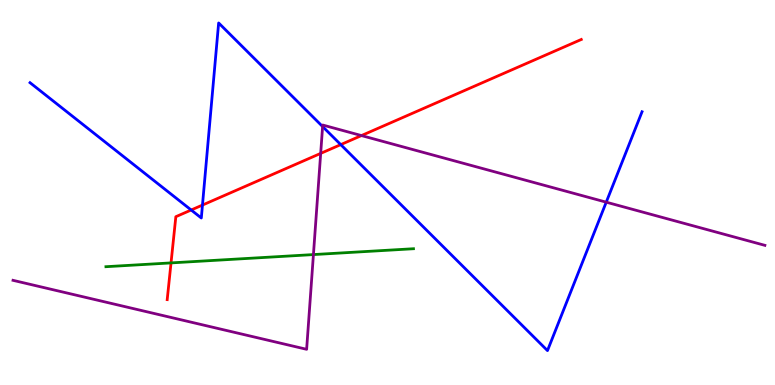[{'lines': ['blue', 'red'], 'intersections': [{'x': 2.47, 'y': 4.55}, {'x': 2.61, 'y': 4.67}, {'x': 4.4, 'y': 6.24}]}, {'lines': ['green', 'red'], 'intersections': [{'x': 2.21, 'y': 3.17}]}, {'lines': ['purple', 'red'], 'intersections': [{'x': 4.14, 'y': 6.02}, {'x': 4.66, 'y': 6.48}]}, {'lines': ['blue', 'green'], 'intersections': []}, {'lines': ['blue', 'purple'], 'intersections': [{'x': 4.16, 'y': 6.71}, {'x': 7.82, 'y': 4.75}]}, {'lines': ['green', 'purple'], 'intersections': [{'x': 4.04, 'y': 3.39}]}]